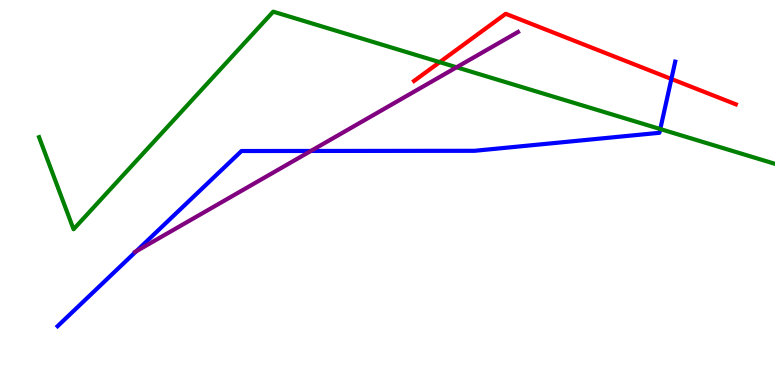[{'lines': ['blue', 'red'], 'intersections': [{'x': 8.66, 'y': 7.95}]}, {'lines': ['green', 'red'], 'intersections': [{'x': 5.67, 'y': 8.39}]}, {'lines': ['purple', 'red'], 'intersections': []}, {'lines': ['blue', 'green'], 'intersections': [{'x': 8.52, 'y': 6.65}]}, {'lines': ['blue', 'purple'], 'intersections': [{'x': 1.76, 'y': 3.47}, {'x': 4.01, 'y': 6.08}]}, {'lines': ['green', 'purple'], 'intersections': [{'x': 5.89, 'y': 8.25}]}]